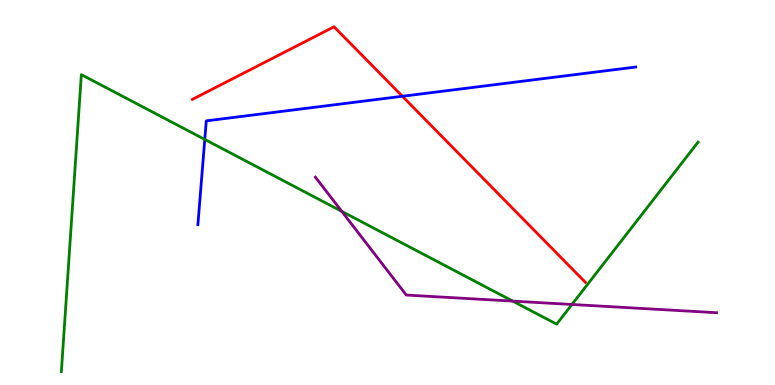[{'lines': ['blue', 'red'], 'intersections': [{'x': 5.19, 'y': 7.5}]}, {'lines': ['green', 'red'], 'intersections': []}, {'lines': ['purple', 'red'], 'intersections': []}, {'lines': ['blue', 'green'], 'intersections': [{'x': 2.64, 'y': 6.38}]}, {'lines': ['blue', 'purple'], 'intersections': []}, {'lines': ['green', 'purple'], 'intersections': [{'x': 4.41, 'y': 4.51}, {'x': 6.62, 'y': 2.18}, {'x': 7.38, 'y': 2.09}]}]